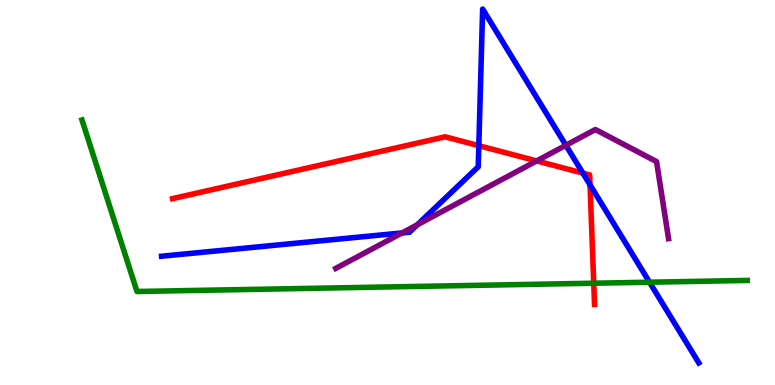[{'lines': ['blue', 'red'], 'intersections': [{'x': 6.18, 'y': 6.22}, {'x': 7.52, 'y': 5.5}, {'x': 7.61, 'y': 5.2}]}, {'lines': ['green', 'red'], 'intersections': [{'x': 7.66, 'y': 2.64}]}, {'lines': ['purple', 'red'], 'intersections': [{'x': 6.92, 'y': 5.82}]}, {'lines': ['blue', 'green'], 'intersections': [{'x': 8.38, 'y': 2.67}]}, {'lines': ['blue', 'purple'], 'intersections': [{'x': 5.19, 'y': 3.95}, {'x': 5.39, 'y': 4.16}, {'x': 7.3, 'y': 6.23}]}, {'lines': ['green', 'purple'], 'intersections': []}]